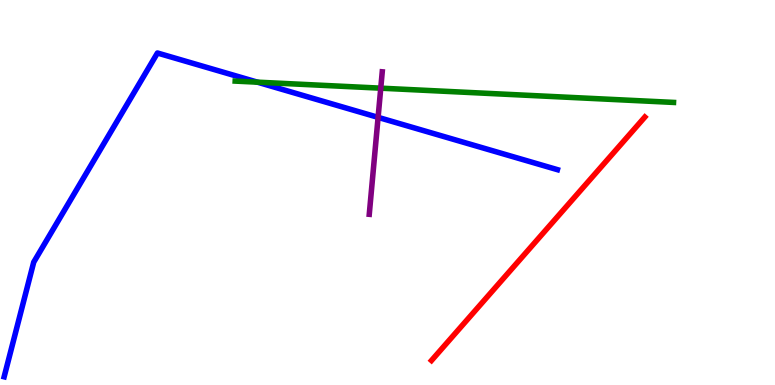[{'lines': ['blue', 'red'], 'intersections': []}, {'lines': ['green', 'red'], 'intersections': []}, {'lines': ['purple', 'red'], 'intersections': []}, {'lines': ['blue', 'green'], 'intersections': [{'x': 3.32, 'y': 7.87}]}, {'lines': ['blue', 'purple'], 'intersections': [{'x': 4.88, 'y': 6.95}]}, {'lines': ['green', 'purple'], 'intersections': [{'x': 4.91, 'y': 7.71}]}]